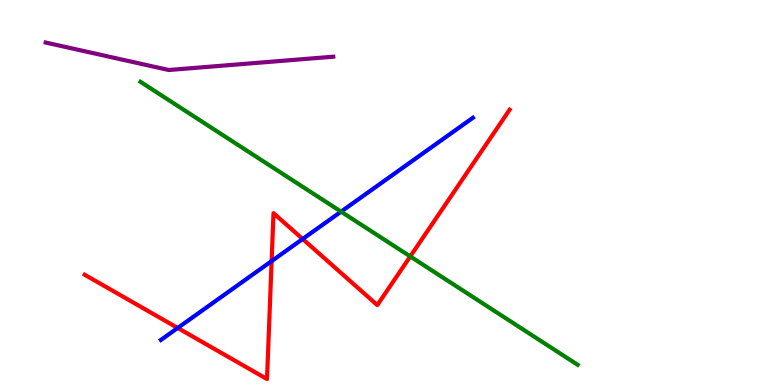[{'lines': ['blue', 'red'], 'intersections': [{'x': 2.29, 'y': 1.48}, {'x': 3.5, 'y': 3.22}, {'x': 3.91, 'y': 3.79}]}, {'lines': ['green', 'red'], 'intersections': [{'x': 5.29, 'y': 3.34}]}, {'lines': ['purple', 'red'], 'intersections': []}, {'lines': ['blue', 'green'], 'intersections': [{'x': 4.4, 'y': 4.5}]}, {'lines': ['blue', 'purple'], 'intersections': []}, {'lines': ['green', 'purple'], 'intersections': []}]